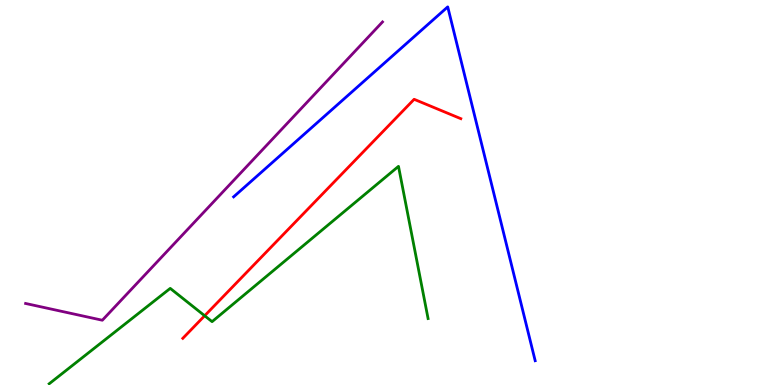[{'lines': ['blue', 'red'], 'intersections': []}, {'lines': ['green', 'red'], 'intersections': [{'x': 2.64, 'y': 1.8}]}, {'lines': ['purple', 'red'], 'intersections': []}, {'lines': ['blue', 'green'], 'intersections': []}, {'lines': ['blue', 'purple'], 'intersections': []}, {'lines': ['green', 'purple'], 'intersections': []}]